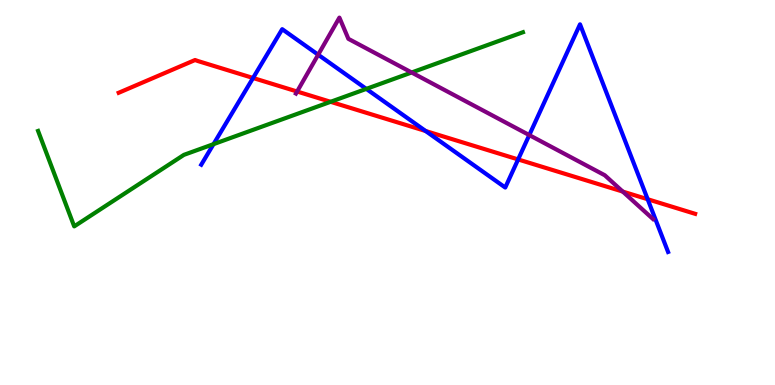[{'lines': ['blue', 'red'], 'intersections': [{'x': 3.27, 'y': 7.97}, {'x': 5.49, 'y': 6.6}, {'x': 6.69, 'y': 5.86}, {'x': 8.36, 'y': 4.83}]}, {'lines': ['green', 'red'], 'intersections': [{'x': 4.27, 'y': 7.36}]}, {'lines': ['purple', 'red'], 'intersections': [{'x': 3.83, 'y': 7.62}, {'x': 8.04, 'y': 5.02}]}, {'lines': ['blue', 'green'], 'intersections': [{'x': 2.76, 'y': 6.26}, {'x': 4.73, 'y': 7.69}]}, {'lines': ['blue', 'purple'], 'intersections': [{'x': 4.11, 'y': 8.58}, {'x': 6.83, 'y': 6.49}]}, {'lines': ['green', 'purple'], 'intersections': [{'x': 5.31, 'y': 8.12}]}]